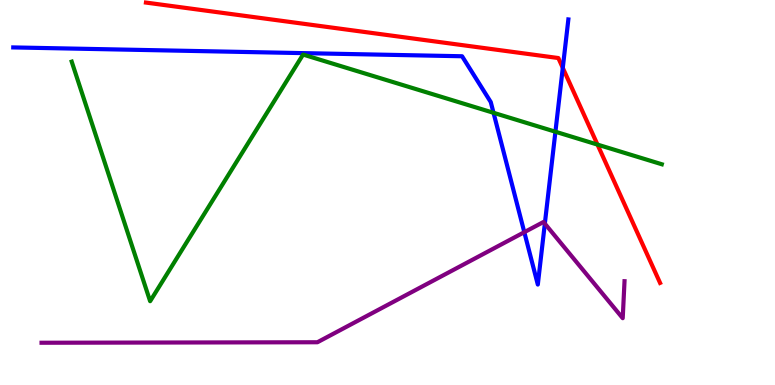[{'lines': ['blue', 'red'], 'intersections': [{'x': 7.26, 'y': 8.24}]}, {'lines': ['green', 'red'], 'intersections': [{'x': 7.71, 'y': 6.24}]}, {'lines': ['purple', 'red'], 'intersections': []}, {'lines': ['blue', 'green'], 'intersections': [{'x': 6.37, 'y': 7.07}, {'x': 7.17, 'y': 6.58}]}, {'lines': ['blue', 'purple'], 'intersections': [{'x': 6.77, 'y': 3.97}, {'x': 7.03, 'y': 4.19}]}, {'lines': ['green', 'purple'], 'intersections': []}]